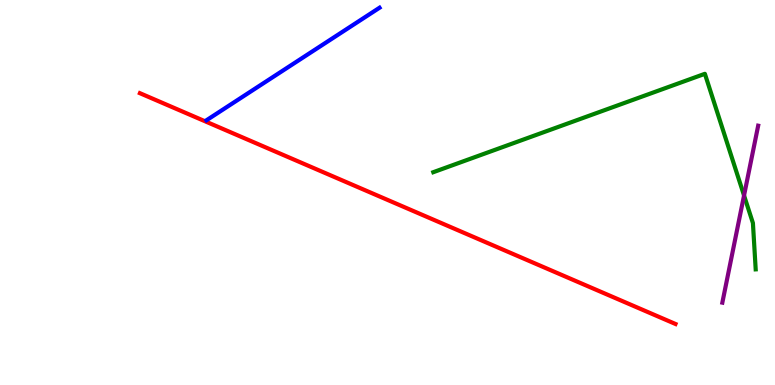[{'lines': ['blue', 'red'], 'intersections': []}, {'lines': ['green', 'red'], 'intersections': []}, {'lines': ['purple', 'red'], 'intersections': []}, {'lines': ['blue', 'green'], 'intersections': []}, {'lines': ['blue', 'purple'], 'intersections': []}, {'lines': ['green', 'purple'], 'intersections': [{'x': 9.6, 'y': 4.92}]}]